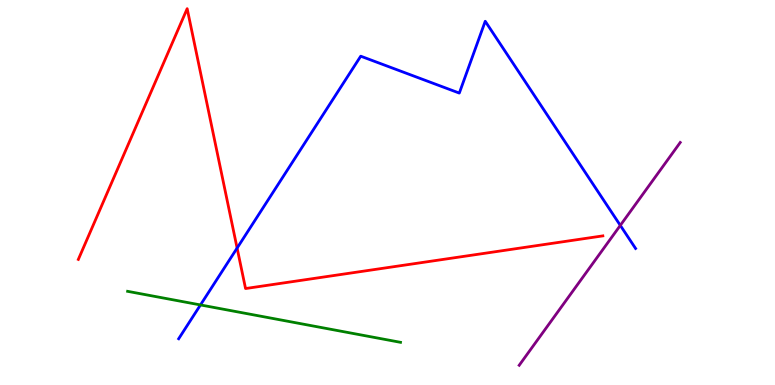[{'lines': ['blue', 'red'], 'intersections': [{'x': 3.06, 'y': 3.56}]}, {'lines': ['green', 'red'], 'intersections': []}, {'lines': ['purple', 'red'], 'intersections': []}, {'lines': ['blue', 'green'], 'intersections': [{'x': 2.59, 'y': 2.08}]}, {'lines': ['blue', 'purple'], 'intersections': [{'x': 8.0, 'y': 4.15}]}, {'lines': ['green', 'purple'], 'intersections': []}]